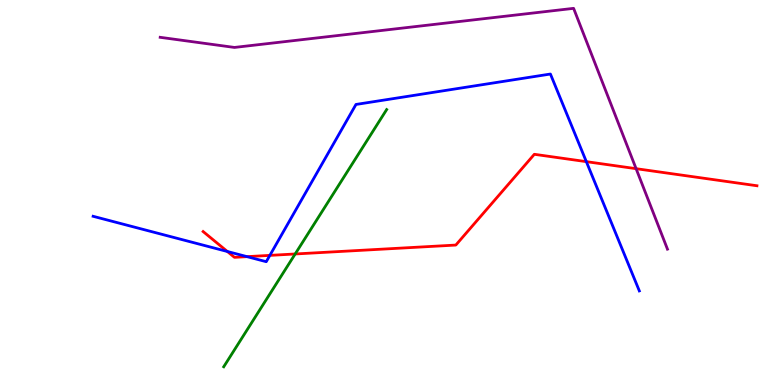[{'lines': ['blue', 'red'], 'intersections': [{'x': 2.93, 'y': 3.47}, {'x': 3.19, 'y': 3.33}, {'x': 3.48, 'y': 3.37}, {'x': 7.57, 'y': 5.8}]}, {'lines': ['green', 'red'], 'intersections': [{'x': 3.81, 'y': 3.4}]}, {'lines': ['purple', 'red'], 'intersections': [{'x': 8.21, 'y': 5.62}]}, {'lines': ['blue', 'green'], 'intersections': []}, {'lines': ['blue', 'purple'], 'intersections': []}, {'lines': ['green', 'purple'], 'intersections': []}]